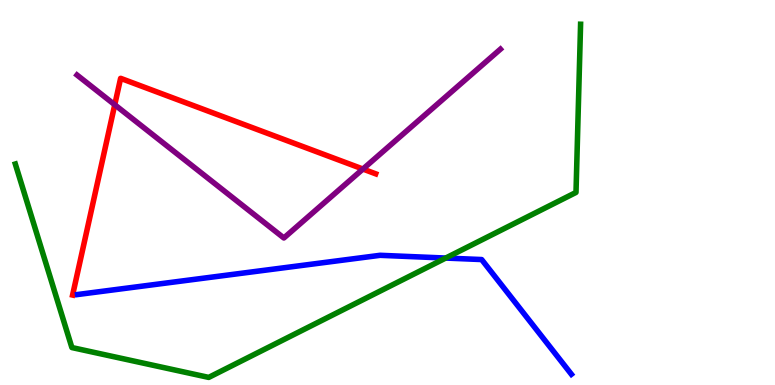[{'lines': ['blue', 'red'], 'intersections': []}, {'lines': ['green', 'red'], 'intersections': []}, {'lines': ['purple', 'red'], 'intersections': [{'x': 1.48, 'y': 7.28}, {'x': 4.68, 'y': 5.61}]}, {'lines': ['blue', 'green'], 'intersections': [{'x': 5.75, 'y': 3.3}]}, {'lines': ['blue', 'purple'], 'intersections': []}, {'lines': ['green', 'purple'], 'intersections': []}]